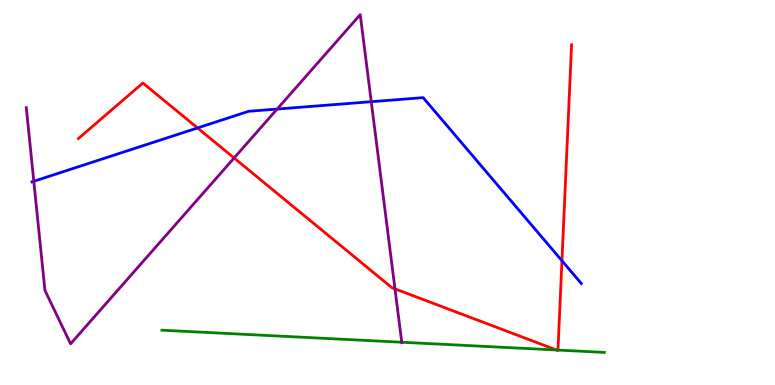[{'lines': ['blue', 'red'], 'intersections': [{'x': 2.55, 'y': 6.68}, {'x': 7.25, 'y': 3.23}]}, {'lines': ['green', 'red'], 'intersections': [{'x': 7.18, 'y': 0.909}, {'x': 7.2, 'y': 0.907}]}, {'lines': ['purple', 'red'], 'intersections': [{'x': 3.02, 'y': 5.9}, {'x': 5.1, 'y': 2.5}]}, {'lines': ['blue', 'green'], 'intersections': []}, {'lines': ['blue', 'purple'], 'intersections': [{'x': 0.436, 'y': 5.29}, {'x': 3.58, 'y': 7.17}, {'x': 4.79, 'y': 7.36}]}, {'lines': ['green', 'purple'], 'intersections': [{'x': 5.18, 'y': 1.11}]}]